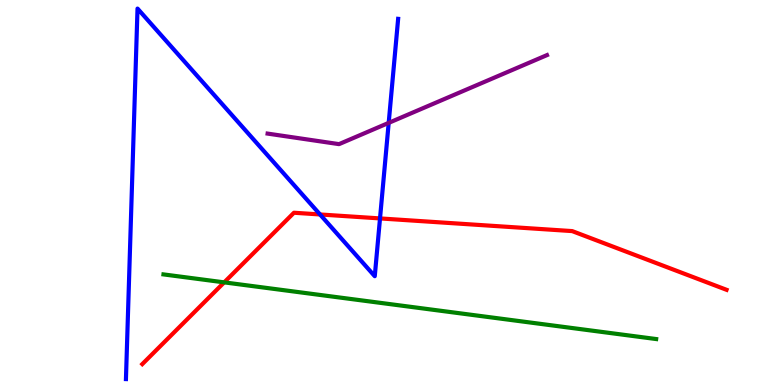[{'lines': ['blue', 'red'], 'intersections': [{'x': 4.13, 'y': 4.43}, {'x': 4.9, 'y': 4.33}]}, {'lines': ['green', 'red'], 'intersections': [{'x': 2.89, 'y': 2.67}]}, {'lines': ['purple', 'red'], 'intersections': []}, {'lines': ['blue', 'green'], 'intersections': []}, {'lines': ['blue', 'purple'], 'intersections': [{'x': 5.02, 'y': 6.81}]}, {'lines': ['green', 'purple'], 'intersections': []}]